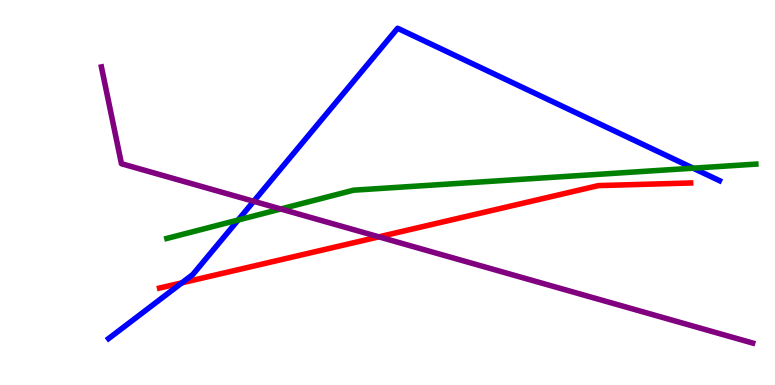[{'lines': ['blue', 'red'], 'intersections': [{'x': 2.35, 'y': 2.65}]}, {'lines': ['green', 'red'], 'intersections': []}, {'lines': ['purple', 'red'], 'intersections': [{'x': 4.89, 'y': 3.85}]}, {'lines': ['blue', 'green'], 'intersections': [{'x': 3.07, 'y': 4.29}, {'x': 8.94, 'y': 5.63}]}, {'lines': ['blue', 'purple'], 'intersections': [{'x': 3.27, 'y': 4.77}]}, {'lines': ['green', 'purple'], 'intersections': [{'x': 3.62, 'y': 4.57}]}]